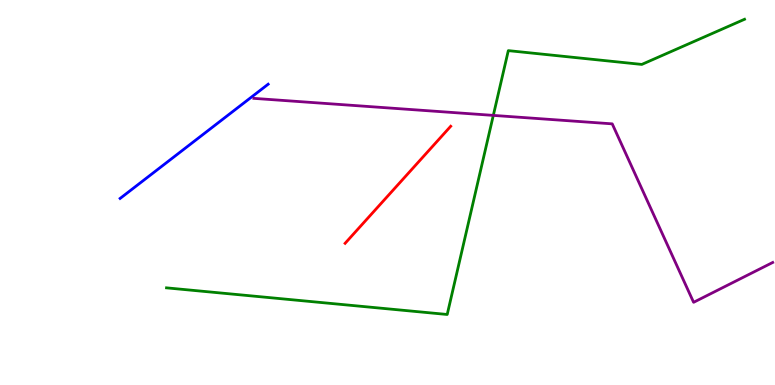[{'lines': ['blue', 'red'], 'intersections': []}, {'lines': ['green', 'red'], 'intersections': []}, {'lines': ['purple', 'red'], 'intersections': []}, {'lines': ['blue', 'green'], 'intersections': []}, {'lines': ['blue', 'purple'], 'intersections': []}, {'lines': ['green', 'purple'], 'intersections': [{'x': 6.37, 'y': 7.0}]}]